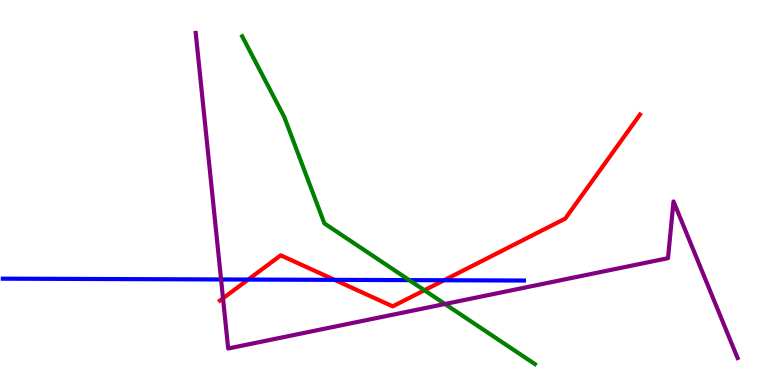[{'lines': ['blue', 'red'], 'intersections': [{'x': 3.2, 'y': 2.74}, {'x': 4.32, 'y': 2.73}, {'x': 5.73, 'y': 2.72}]}, {'lines': ['green', 'red'], 'intersections': [{'x': 5.48, 'y': 2.46}]}, {'lines': ['purple', 'red'], 'intersections': [{'x': 2.88, 'y': 2.25}]}, {'lines': ['blue', 'green'], 'intersections': [{'x': 5.28, 'y': 2.72}]}, {'lines': ['blue', 'purple'], 'intersections': [{'x': 2.85, 'y': 2.74}]}, {'lines': ['green', 'purple'], 'intersections': [{'x': 5.74, 'y': 2.1}]}]